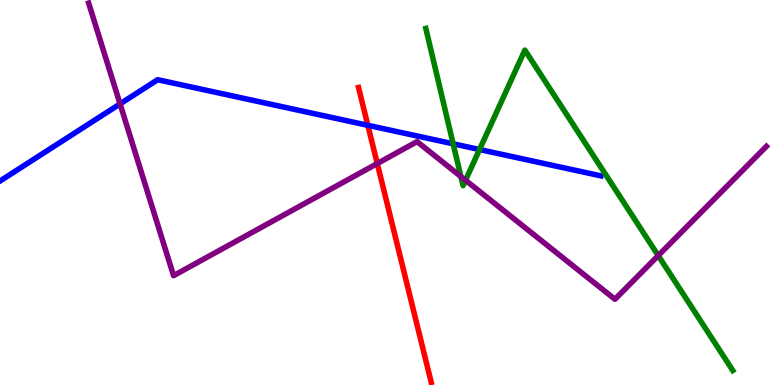[{'lines': ['blue', 'red'], 'intersections': [{'x': 4.75, 'y': 6.75}]}, {'lines': ['green', 'red'], 'intersections': []}, {'lines': ['purple', 'red'], 'intersections': [{'x': 4.87, 'y': 5.75}]}, {'lines': ['blue', 'green'], 'intersections': [{'x': 5.85, 'y': 6.26}, {'x': 6.19, 'y': 6.12}]}, {'lines': ['blue', 'purple'], 'intersections': [{'x': 1.55, 'y': 7.3}]}, {'lines': ['green', 'purple'], 'intersections': [{'x': 5.95, 'y': 5.41}, {'x': 6.01, 'y': 5.32}, {'x': 8.49, 'y': 3.36}]}]